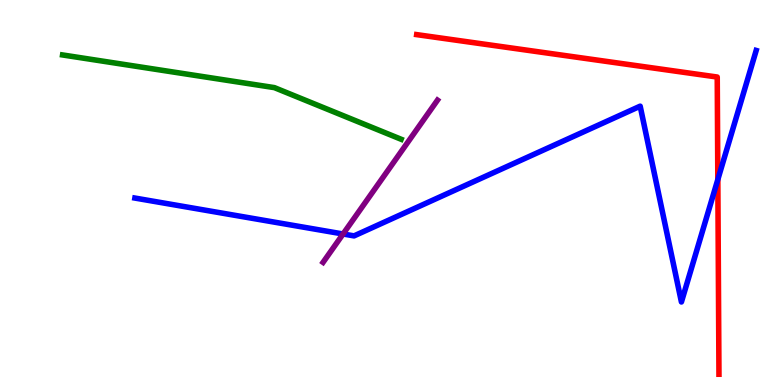[{'lines': ['blue', 'red'], 'intersections': [{'x': 9.26, 'y': 5.34}]}, {'lines': ['green', 'red'], 'intersections': []}, {'lines': ['purple', 'red'], 'intersections': []}, {'lines': ['blue', 'green'], 'intersections': []}, {'lines': ['blue', 'purple'], 'intersections': [{'x': 4.43, 'y': 3.92}]}, {'lines': ['green', 'purple'], 'intersections': []}]